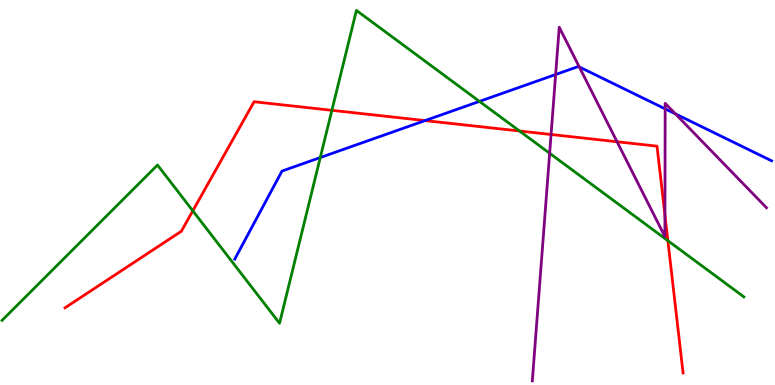[{'lines': ['blue', 'red'], 'intersections': [{'x': 5.48, 'y': 6.87}]}, {'lines': ['green', 'red'], 'intersections': [{'x': 2.49, 'y': 4.52}, {'x': 4.28, 'y': 7.13}, {'x': 6.7, 'y': 6.6}, {'x': 8.62, 'y': 3.75}]}, {'lines': ['purple', 'red'], 'intersections': [{'x': 7.11, 'y': 6.51}, {'x': 7.96, 'y': 6.32}, {'x': 8.58, 'y': 4.42}]}, {'lines': ['blue', 'green'], 'intersections': [{'x': 4.13, 'y': 5.91}, {'x': 6.19, 'y': 7.37}]}, {'lines': ['blue', 'purple'], 'intersections': [{'x': 7.17, 'y': 8.06}, {'x': 7.47, 'y': 8.26}, {'x': 8.58, 'y': 7.17}, {'x': 8.71, 'y': 7.04}]}, {'lines': ['green', 'purple'], 'intersections': [{'x': 7.09, 'y': 6.02}]}]